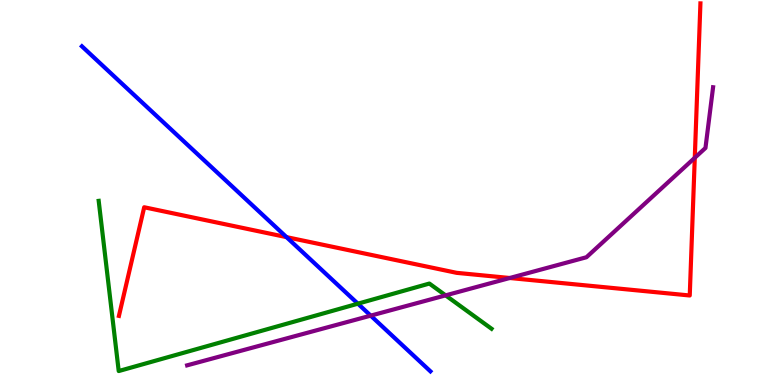[{'lines': ['blue', 'red'], 'intersections': [{'x': 3.7, 'y': 3.84}]}, {'lines': ['green', 'red'], 'intersections': []}, {'lines': ['purple', 'red'], 'intersections': [{'x': 6.58, 'y': 2.78}, {'x': 8.96, 'y': 5.9}]}, {'lines': ['blue', 'green'], 'intersections': [{'x': 4.62, 'y': 2.11}]}, {'lines': ['blue', 'purple'], 'intersections': [{'x': 4.78, 'y': 1.8}]}, {'lines': ['green', 'purple'], 'intersections': [{'x': 5.75, 'y': 2.33}]}]